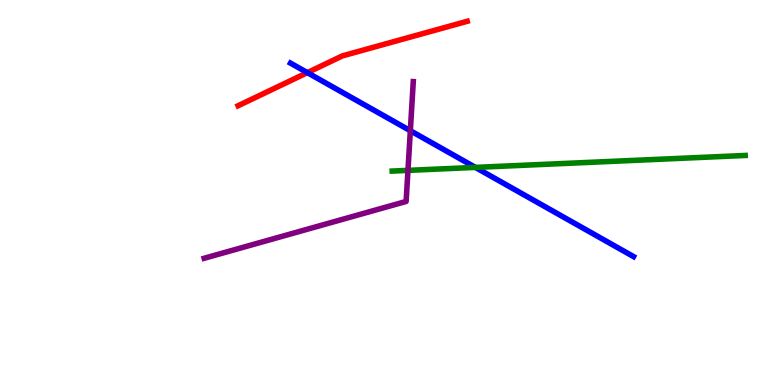[{'lines': ['blue', 'red'], 'intersections': [{'x': 3.97, 'y': 8.11}]}, {'lines': ['green', 'red'], 'intersections': []}, {'lines': ['purple', 'red'], 'intersections': []}, {'lines': ['blue', 'green'], 'intersections': [{'x': 6.13, 'y': 5.65}]}, {'lines': ['blue', 'purple'], 'intersections': [{'x': 5.29, 'y': 6.6}]}, {'lines': ['green', 'purple'], 'intersections': [{'x': 5.26, 'y': 5.57}]}]